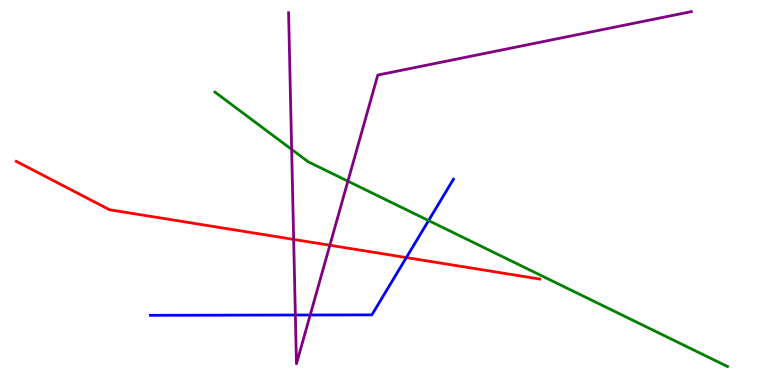[{'lines': ['blue', 'red'], 'intersections': [{'x': 5.24, 'y': 3.31}]}, {'lines': ['green', 'red'], 'intersections': []}, {'lines': ['purple', 'red'], 'intersections': [{'x': 3.79, 'y': 3.78}, {'x': 4.26, 'y': 3.63}]}, {'lines': ['blue', 'green'], 'intersections': [{'x': 5.53, 'y': 4.27}]}, {'lines': ['blue', 'purple'], 'intersections': [{'x': 3.81, 'y': 1.82}, {'x': 4.0, 'y': 1.82}]}, {'lines': ['green', 'purple'], 'intersections': [{'x': 3.76, 'y': 6.12}, {'x': 4.49, 'y': 5.29}]}]